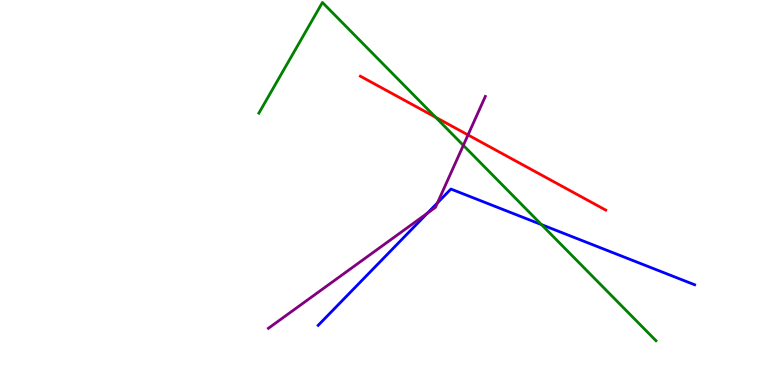[{'lines': ['blue', 'red'], 'intersections': []}, {'lines': ['green', 'red'], 'intersections': [{'x': 5.62, 'y': 6.95}]}, {'lines': ['purple', 'red'], 'intersections': [{'x': 6.04, 'y': 6.5}]}, {'lines': ['blue', 'green'], 'intersections': [{'x': 6.99, 'y': 4.17}]}, {'lines': ['blue', 'purple'], 'intersections': [{'x': 5.52, 'y': 4.46}, {'x': 5.64, 'y': 4.73}]}, {'lines': ['green', 'purple'], 'intersections': [{'x': 5.98, 'y': 6.22}]}]